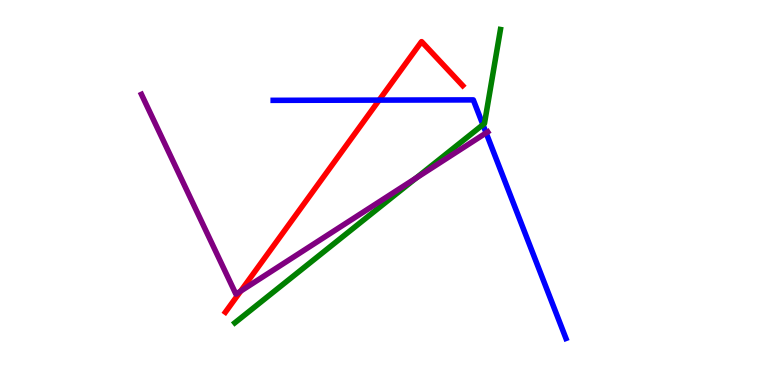[{'lines': ['blue', 'red'], 'intersections': [{'x': 4.89, 'y': 7.4}]}, {'lines': ['green', 'red'], 'intersections': []}, {'lines': ['purple', 'red'], 'intersections': [{'x': 3.11, 'y': 2.44}]}, {'lines': ['blue', 'green'], 'intersections': [{'x': 6.23, 'y': 6.76}]}, {'lines': ['blue', 'purple'], 'intersections': [{'x': 6.27, 'y': 6.55}]}, {'lines': ['green', 'purple'], 'intersections': [{'x': 5.37, 'y': 5.38}]}]